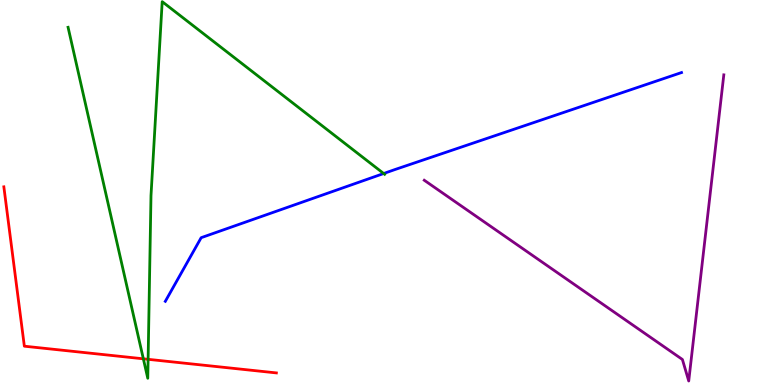[{'lines': ['blue', 'red'], 'intersections': []}, {'lines': ['green', 'red'], 'intersections': [{'x': 1.85, 'y': 0.68}, {'x': 1.91, 'y': 0.667}]}, {'lines': ['purple', 'red'], 'intersections': []}, {'lines': ['blue', 'green'], 'intersections': [{'x': 4.95, 'y': 5.49}]}, {'lines': ['blue', 'purple'], 'intersections': []}, {'lines': ['green', 'purple'], 'intersections': []}]